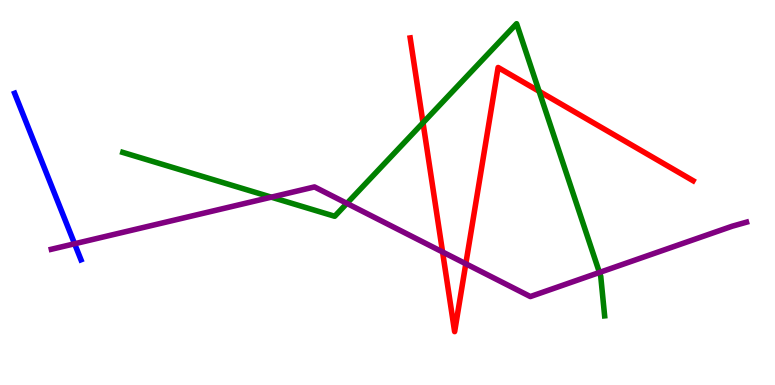[{'lines': ['blue', 'red'], 'intersections': []}, {'lines': ['green', 'red'], 'intersections': [{'x': 5.46, 'y': 6.81}, {'x': 6.96, 'y': 7.63}]}, {'lines': ['purple', 'red'], 'intersections': [{'x': 5.71, 'y': 3.46}, {'x': 6.01, 'y': 3.15}]}, {'lines': ['blue', 'green'], 'intersections': []}, {'lines': ['blue', 'purple'], 'intersections': [{'x': 0.963, 'y': 3.67}]}, {'lines': ['green', 'purple'], 'intersections': [{'x': 3.5, 'y': 4.88}, {'x': 4.48, 'y': 4.72}, {'x': 7.73, 'y': 2.92}]}]